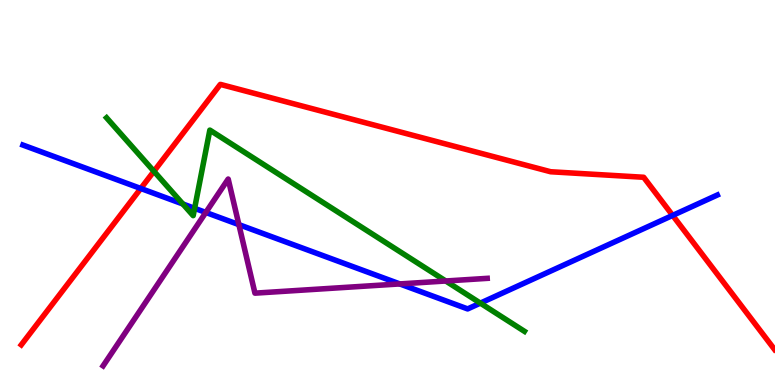[{'lines': ['blue', 'red'], 'intersections': [{'x': 1.82, 'y': 5.1}, {'x': 8.68, 'y': 4.41}]}, {'lines': ['green', 'red'], 'intersections': [{'x': 1.99, 'y': 5.55}]}, {'lines': ['purple', 'red'], 'intersections': []}, {'lines': ['blue', 'green'], 'intersections': [{'x': 2.36, 'y': 4.7}, {'x': 2.51, 'y': 4.59}, {'x': 6.2, 'y': 2.13}]}, {'lines': ['blue', 'purple'], 'intersections': [{'x': 2.66, 'y': 4.48}, {'x': 3.08, 'y': 4.17}, {'x': 5.16, 'y': 2.63}]}, {'lines': ['green', 'purple'], 'intersections': [{'x': 5.75, 'y': 2.7}]}]